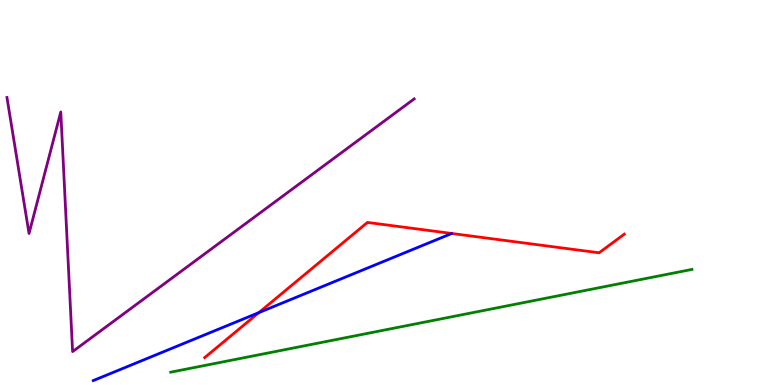[{'lines': ['blue', 'red'], 'intersections': [{'x': 3.34, 'y': 1.88}]}, {'lines': ['green', 'red'], 'intersections': []}, {'lines': ['purple', 'red'], 'intersections': []}, {'lines': ['blue', 'green'], 'intersections': []}, {'lines': ['blue', 'purple'], 'intersections': []}, {'lines': ['green', 'purple'], 'intersections': []}]